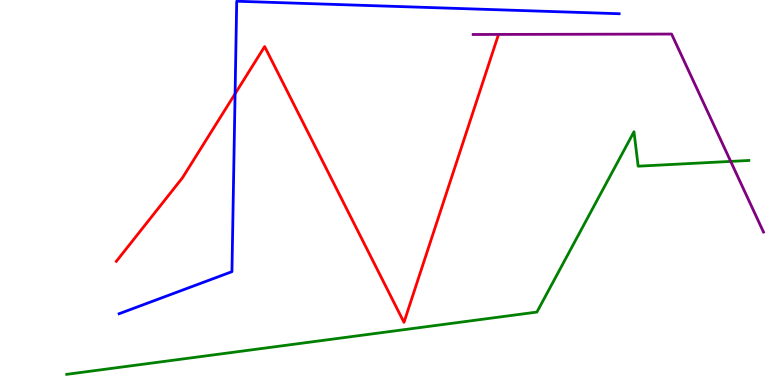[{'lines': ['blue', 'red'], 'intersections': [{'x': 3.03, 'y': 7.56}]}, {'lines': ['green', 'red'], 'intersections': []}, {'lines': ['purple', 'red'], 'intersections': []}, {'lines': ['blue', 'green'], 'intersections': []}, {'lines': ['blue', 'purple'], 'intersections': []}, {'lines': ['green', 'purple'], 'intersections': [{'x': 9.43, 'y': 5.81}]}]